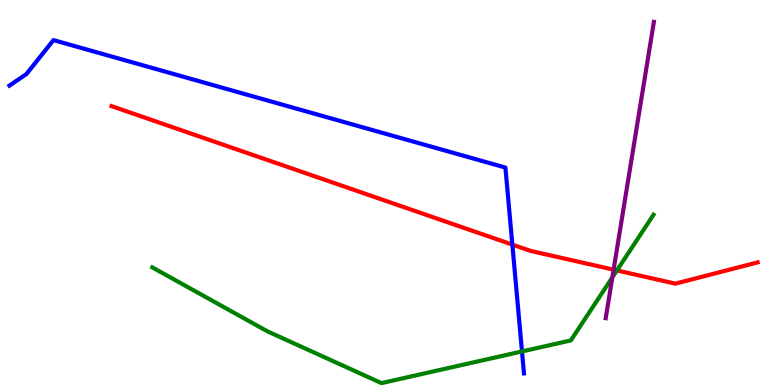[{'lines': ['blue', 'red'], 'intersections': [{'x': 6.61, 'y': 3.65}]}, {'lines': ['green', 'red'], 'intersections': [{'x': 7.96, 'y': 2.98}]}, {'lines': ['purple', 'red'], 'intersections': [{'x': 7.92, 'y': 3.0}]}, {'lines': ['blue', 'green'], 'intersections': [{'x': 6.74, 'y': 0.872}]}, {'lines': ['blue', 'purple'], 'intersections': []}, {'lines': ['green', 'purple'], 'intersections': [{'x': 7.9, 'y': 2.8}]}]